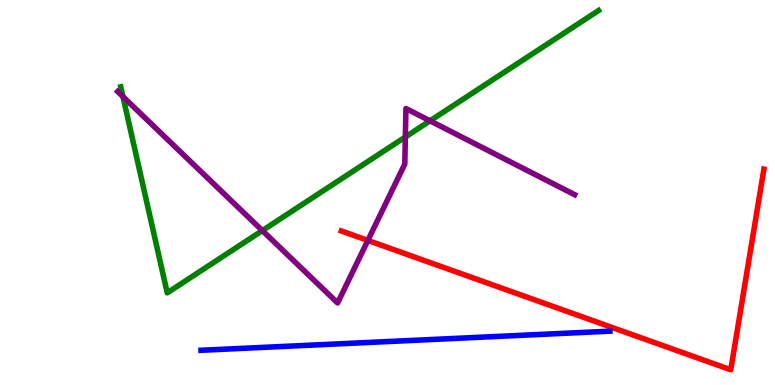[{'lines': ['blue', 'red'], 'intersections': []}, {'lines': ['green', 'red'], 'intersections': []}, {'lines': ['purple', 'red'], 'intersections': [{'x': 4.75, 'y': 3.76}]}, {'lines': ['blue', 'green'], 'intersections': []}, {'lines': ['blue', 'purple'], 'intersections': []}, {'lines': ['green', 'purple'], 'intersections': [{'x': 1.59, 'y': 7.49}, {'x': 3.39, 'y': 4.01}, {'x': 5.23, 'y': 6.44}, {'x': 5.55, 'y': 6.86}]}]